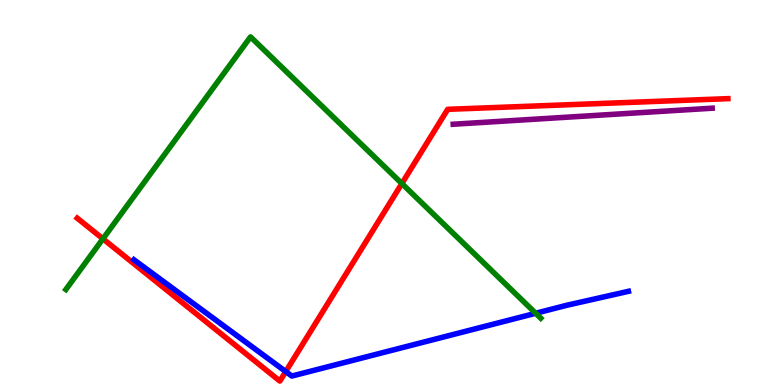[{'lines': ['blue', 'red'], 'intersections': [{'x': 3.69, 'y': 0.349}]}, {'lines': ['green', 'red'], 'intersections': [{'x': 1.33, 'y': 3.8}, {'x': 5.19, 'y': 5.23}]}, {'lines': ['purple', 'red'], 'intersections': []}, {'lines': ['blue', 'green'], 'intersections': [{'x': 6.91, 'y': 1.86}]}, {'lines': ['blue', 'purple'], 'intersections': []}, {'lines': ['green', 'purple'], 'intersections': []}]